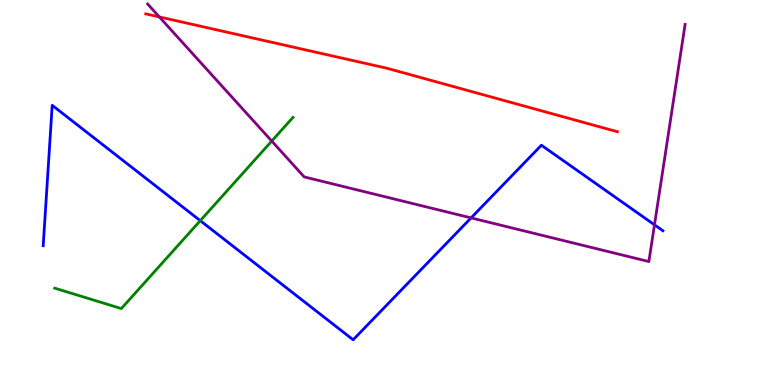[{'lines': ['blue', 'red'], 'intersections': []}, {'lines': ['green', 'red'], 'intersections': []}, {'lines': ['purple', 'red'], 'intersections': [{'x': 2.06, 'y': 9.56}]}, {'lines': ['blue', 'green'], 'intersections': [{'x': 2.58, 'y': 4.27}]}, {'lines': ['blue', 'purple'], 'intersections': [{'x': 6.08, 'y': 4.34}, {'x': 8.44, 'y': 4.16}]}, {'lines': ['green', 'purple'], 'intersections': [{'x': 3.51, 'y': 6.34}]}]